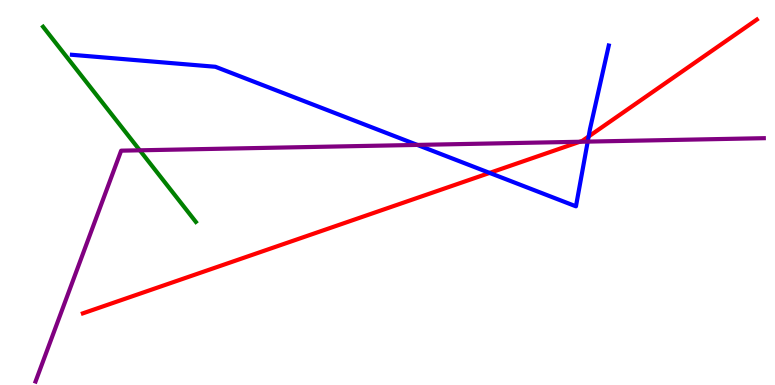[{'lines': ['blue', 'red'], 'intersections': [{'x': 6.32, 'y': 5.51}, {'x': 7.6, 'y': 6.46}]}, {'lines': ['green', 'red'], 'intersections': []}, {'lines': ['purple', 'red'], 'intersections': [{'x': 7.48, 'y': 6.32}]}, {'lines': ['blue', 'green'], 'intersections': []}, {'lines': ['blue', 'purple'], 'intersections': [{'x': 5.38, 'y': 6.24}, {'x': 7.58, 'y': 6.32}]}, {'lines': ['green', 'purple'], 'intersections': [{'x': 1.8, 'y': 6.1}]}]